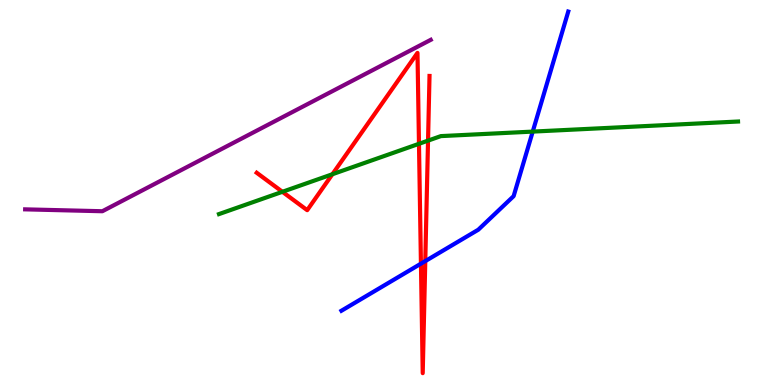[{'lines': ['blue', 'red'], 'intersections': [{'x': 5.43, 'y': 3.15}, {'x': 5.49, 'y': 3.22}]}, {'lines': ['green', 'red'], 'intersections': [{'x': 3.64, 'y': 5.02}, {'x': 4.29, 'y': 5.47}, {'x': 5.41, 'y': 6.26}, {'x': 5.52, 'y': 6.35}]}, {'lines': ['purple', 'red'], 'intersections': []}, {'lines': ['blue', 'green'], 'intersections': [{'x': 6.87, 'y': 6.58}]}, {'lines': ['blue', 'purple'], 'intersections': []}, {'lines': ['green', 'purple'], 'intersections': []}]